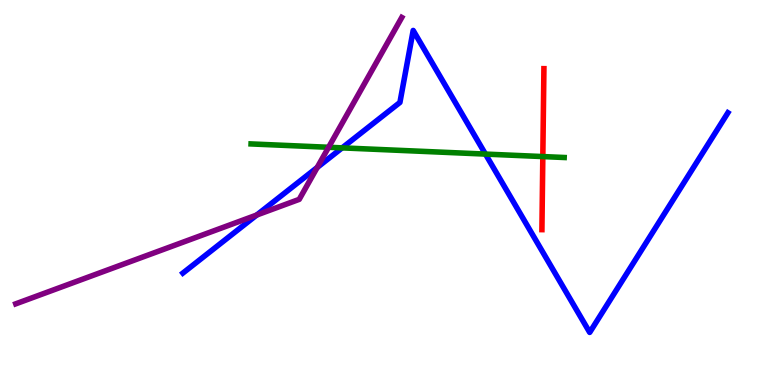[{'lines': ['blue', 'red'], 'intersections': []}, {'lines': ['green', 'red'], 'intersections': [{'x': 7.0, 'y': 5.93}]}, {'lines': ['purple', 'red'], 'intersections': []}, {'lines': ['blue', 'green'], 'intersections': [{'x': 4.41, 'y': 6.16}, {'x': 6.26, 'y': 6.0}]}, {'lines': ['blue', 'purple'], 'intersections': [{'x': 3.31, 'y': 4.42}, {'x': 4.09, 'y': 5.65}]}, {'lines': ['green', 'purple'], 'intersections': [{'x': 4.24, 'y': 6.17}]}]